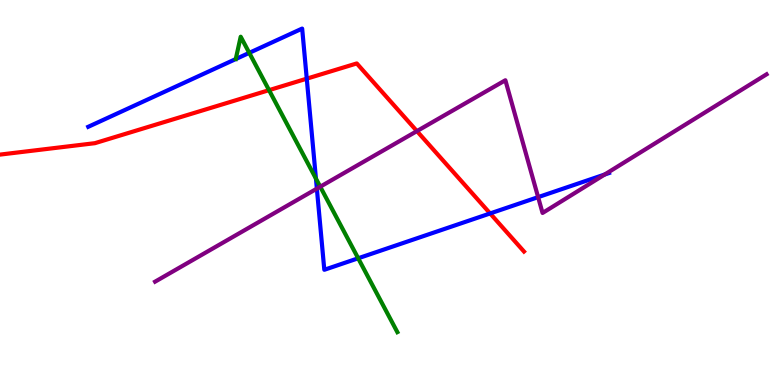[{'lines': ['blue', 'red'], 'intersections': [{'x': 3.96, 'y': 7.96}, {'x': 6.32, 'y': 4.46}]}, {'lines': ['green', 'red'], 'intersections': [{'x': 3.47, 'y': 7.66}]}, {'lines': ['purple', 'red'], 'intersections': [{'x': 5.38, 'y': 6.59}]}, {'lines': ['blue', 'green'], 'intersections': [{'x': 3.22, 'y': 8.63}, {'x': 4.08, 'y': 5.36}, {'x': 4.62, 'y': 3.29}]}, {'lines': ['blue', 'purple'], 'intersections': [{'x': 4.09, 'y': 5.1}, {'x': 6.94, 'y': 4.88}, {'x': 7.8, 'y': 5.47}]}, {'lines': ['green', 'purple'], 'intersections': [{'x': 4.13, 'y': 5.15}]}]